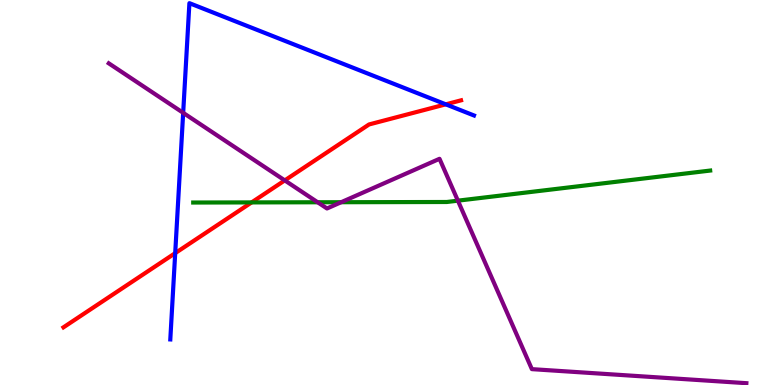[{'lines': ['blue', 'red'], 'intersections': [{'x': 2.26, 'y': 3.42}, {'x': 5.75, 'y': 7.29}]}, {'lines': ['green', 'red'], 'intersections': [{'x': 3.25, 'y': 4.74}]}, {'lines': ['purple', 'red'], 'intersections': [{'x': 3.67, 'y': 5.31}]}, {'lines': ['blue', 'green'], 'intersections': []}, {'lines': ['blue', 'purple'], 'intersections': [{'x': 2.36, 'y': 7.07}]}, {'lines': ['green', 'purple'], 'intersections': [{'x': 4.1, 'y': 4.75}, {'x': 4.4, 'y': 4.75}, {'x': 5.91, 'y': 4.79}]}]